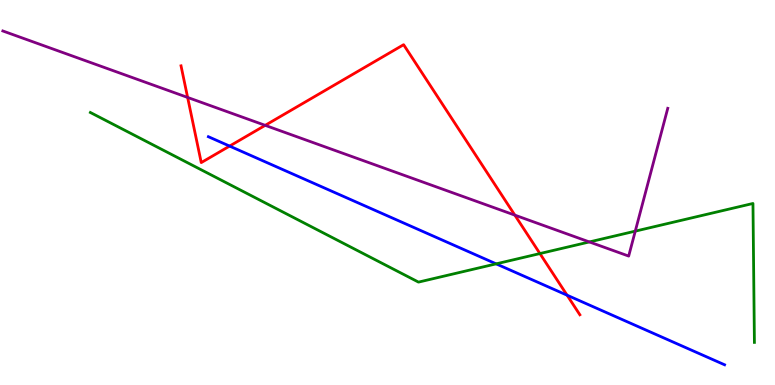[{'lines': ['blue', 'red'], 'intersections': [{'x': 2.96, 'y': 6.21}, {'x': 7.32, 'y': 2.33}]}, {'lines': ['green', 'red'], 'intersections': [{'x': 6.97, 'y': 3.41}]}, {'lines': ['purple', 'red'], 'intersections': [{'x': 2.42, 'y': 7.47}, {'x': 3.42, 'y': 6.74}, {'x': 6.64, 'y': 4.41}]}, {'lines': ['blue', 'green'], 'intersections': [{'x': 6.4, 'y': 3.15}]}, {'lines': ['blue', 'purple'], 'intersections': []}, {'lines': ['green', 'purple'], 'intersections': [{'x': 7.6, 'y': 3.72}, {'x': 8.2, 'y': 4.0}]}]